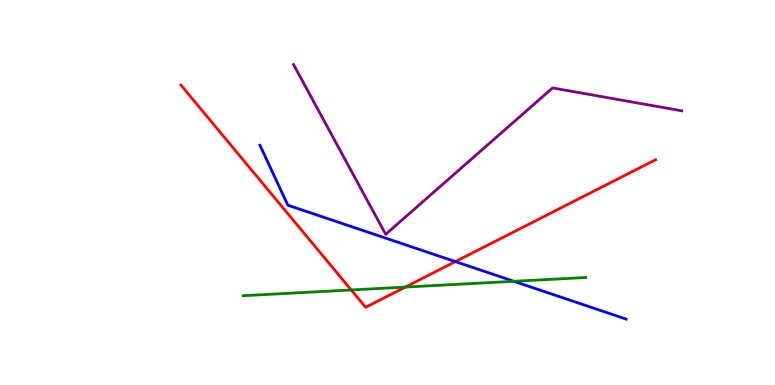[{'lines': ['blue', 'red'], 'intersections': [{'x': 5.88, 'y': 3.21}]}, {'lines': ['green', 'red'], 'intersections': [{'x': 4.53, 'y': 2.47}, {'x': 5.23, 'y': 2.54}]}, {'lines': ['purple', 'red'], 'intersections': []}, {'lines': ['blue', 'green'], 'intersections': [{'x': 6.63, 'y': 2.69}]}, {'lines': ['blue', 'purple'], 'intersections': []}, {'lines': ['green', 'purple'], 'intersections': []}]